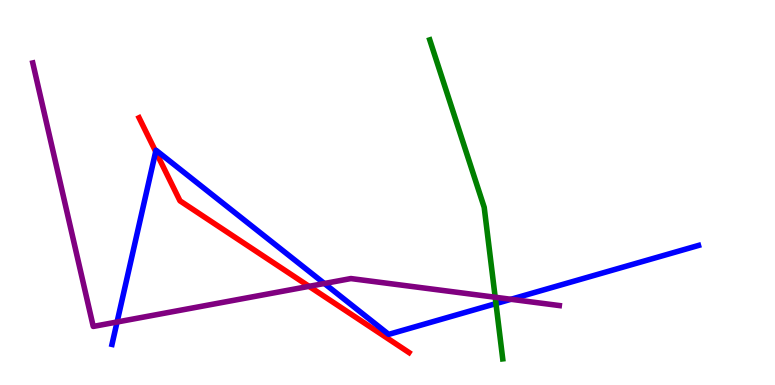[{'lines': ['blue', 'red'], 'intersections': [{'x': 2.01, 'y': 6.06}]}, {'lines': ['green', 'red'], 'intersections': []}, {'lines': ['purple', 'red'], 'intersections': [{'x': 3.99, 'y': 2.56}]}, {'lines': ['blue', 'green'], 'intersections': [{'x': 6.4, 'y': 2.11}]}, {'lines': ['blue', 'purple'], 'intersections': [{'x': 1.51, 'y': 1.64}, {'x': 4.19, 'y': 2.64}, {'x': 6.59, 'y': 2.23}]}, {'lines': ['green', 'purple'], 'intersections': [{'x': 6.39, 'y': 2.28}]}]